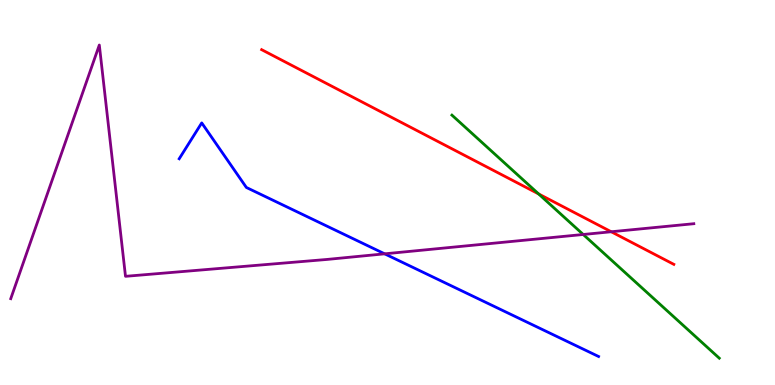[{'lines': ['blue', 'red'], 'intersections': []}, {'lines': ['green', 'red'], 'intersections': [{'x': 6.95, 'y': 4.96}]}, {'lines': ['purple', 'red'], 'intersections': [{'x': 7.89, 'y': 3.98}]}, {'lines': ['blue', 'green'], 'intersections': []}, {'lines': ['blue', 'purple'], 'intersections': [{'x': 4.96, 'y': 3.41}]}, {'lines': ['green', 'purple'], 'intersections': [{'x': 7.53, 'y': 3.91}]}]